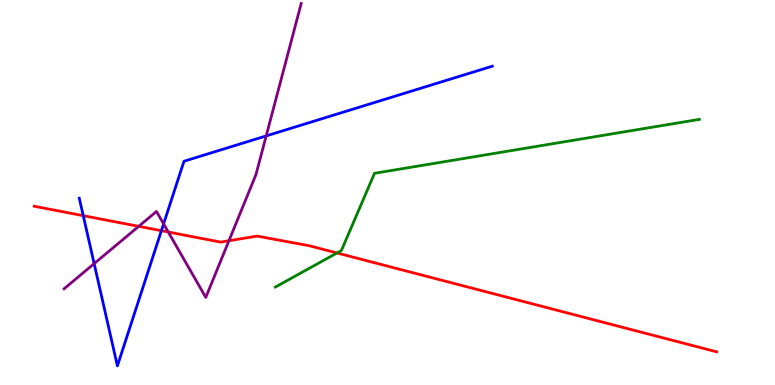[{'lines': ['blue', 'red'], 'intersections': [{'x': 1.07, 'y': 4.4}, {'x': 2.08, 'y': 4.01}]}, {'lines': ['green', 'red'], 'intersections': [{'x': 4.35, 'y': 3.43}]}, {'lines': ['purple', 'red'], 'intersections': [{'x': 1.79, 'y': 4.12}, {'x': 2.17, 'y': 3.97}, {'x': 2.95, 'y': 3.75}]}, {'lines': ['blue', 'green'], 'intersections': []}, {'lines': ['blue', 'purple'], 'intersections': [{'x': 1.21, 'y': 3.15}, {'x': 2.11, 'y': 4.18}, {'x': 3.43, 'y': 6.47}]}, {'lines': ['green', 'purple'], 'intersections': []}]